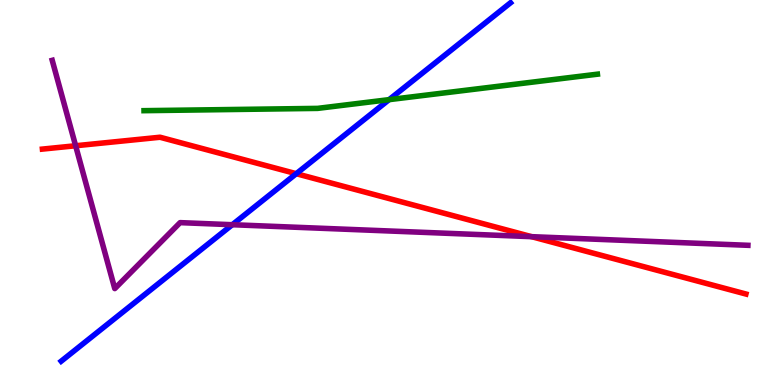[{'lines': ['blue', 'red'], 'intersections': [{'x': 3.82, 'y': 5.49}]}, {'lines': ['green', 'red'], 'intersections': []}, {'lines': ['purple', 'red'], 'intersections': [{'x': 0.976, 'y': 6.21}, {'x': 6.86, 'y': 3.85}]}, {'lines': ['blue', 'green'], 'intersections': [{'x': 5.02, 'y': 7.41}]}, {'lines': ['blue', 'purple'], 'intersections': [{'x': 3.0, 'y': 4.16}]}, {'lines': ['green', 'purple'], 'intersections': []}]